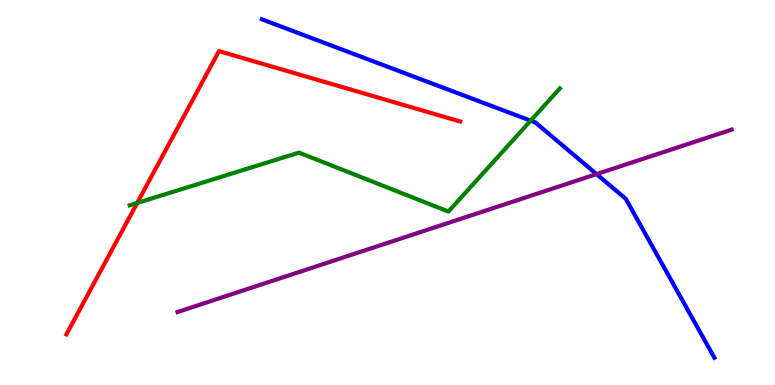[{'lines': ['blue', 'red'], 'intersections': []}, {'lines': ['green', 'red'], 'intersections': [{'x': 1.77, 'y': 4.73}]}, {'lines': ['purple', 'red'], 'intersections': []}, {'lines': ['blue', 'green'], 'intersections': [{'x': 6.85, 'y': 6.87}]}, {'lines': ['blue', 'purple'], 'intersections': [{'x': 7.7, 'y': 5.48}]}, {'lines': ['green', 'purple'], 'intersections': []}]